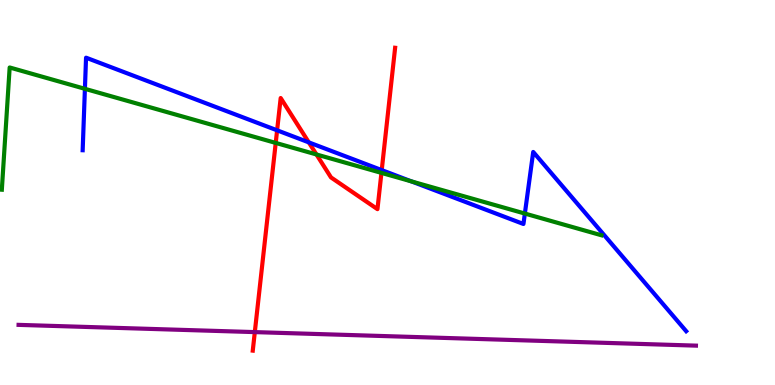[{'lines': ['blue', 'red'], 'intersections': [{'x': 3.58, 'y': 6.61}, {'x': 3.98, 'y': 6.3}, {'x': 4.93, 'y': 5.58}]}, {'lines': ['green', 'red'], 'intersections': [{'x': 3.56, 'y': 6.29}, {'x': 4.08, 'y': 5.99}, {'x': 4.92, 'y': 5.51}]}, {'lines': ['purple', 'red'], 'intersections': [{'x': 3.29, 'y': 1.37}]}, {'lines': ['blue', 'green'], 'intersections': [{'x': 1.1, 'y': 7.69}, {'x': 5.31, 'y': 5.29}, {'x': 6.77, 'y': 4.45}]}, {'lines': ['blue', 'purple'], 'intersections': []}, {'lines': ['green', 'purple'], 'intersections': []}]